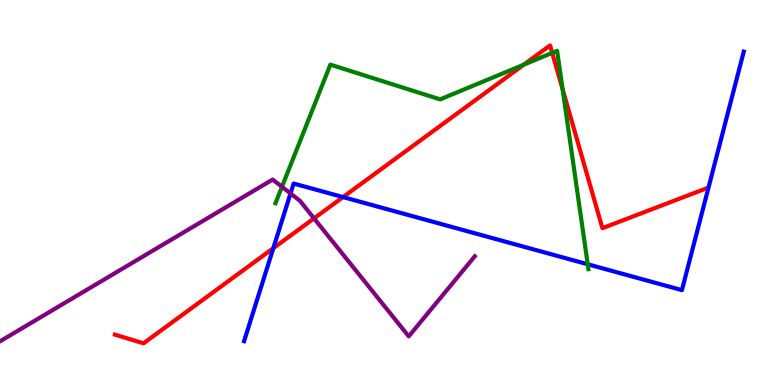[{'lines': ['blue', 'red'], 'intersections': [{'x': 3.53, 'y': 3.55}, {'x': 4.43, 'y': 4.88}]}, {'lines': ['green', 'red'], 'intersections': [{'x': 6.76, 'y': 8.32}, {'x': 7.13, 'y': 8.63}, {'x': 7.26, 'y': 7.68}]}, {'lines': ['purple', 'red'], 'intersections': [{'x': 4.05, 'y': 4.33}]}, {'lines': ['blue', 'green'], 'intersections': [{'x': 7.58, 'y': 3.14}]}, {'lines': ['blue', 'purple'], 'intersections': [{'x': 3.75, 'y': 4.98}]}, {'lines': ['green', 'purple'], 'intersections': [{'x': 3.64, 'y': 5.15}]}]